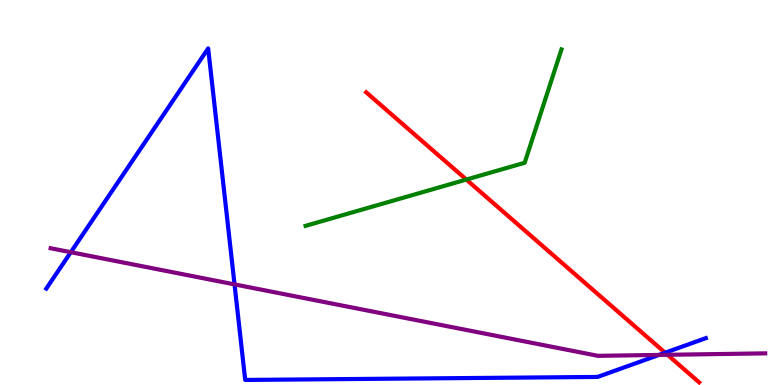[{'lines': ['blue', 'red'], 'intersections': [{'x': 8.58, 'y': 0.838}]}, {'lines': ['green', 'red'], 'intersections': [{'x': 6.02, 'y': 5.34}]}, {'lines': ['purple', 'red'], 'intersections': [{'x': 8.61, 'y': 0.784}]}, {'lines': ['blue', 'green'], 'intersections': []}, {'lines': ['blue', 'purple'], 'intersections': [{'x': 0.914, 'y': 3.45}, {'x': 3.03, 'y': 2.61}, {'x': 8.5, 'y': 0.781}]}, {'lines': ['green', 'purple'], 'intersections': []}]